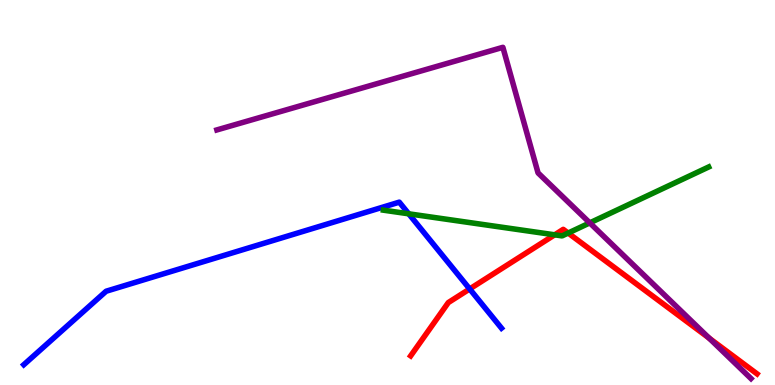[{'lines': ['blue', 'red'], 'intersections': [{'x': 6.06, 'y': 2.49}]}, {'lines': ['green', 'red'], 'intersections': [{'x': 7.16, 'y': 3.9}, {'x': 7.33, 'y': 3.95}]}, {'lines': ['purple', 'red'], 'intersections': [{'x': 9.15, 'y': 1.22}]}, {'lines': ['blue', 'green'], 'intersections': [{'x': 5.27, 'y': 4.45}]}, {'lines': ['blue', 'purple'], 'intersections': []}, {'lines': ['green', 'purple'], 'intersections': [{'x': 7.61, 'y': 4.21}]}]